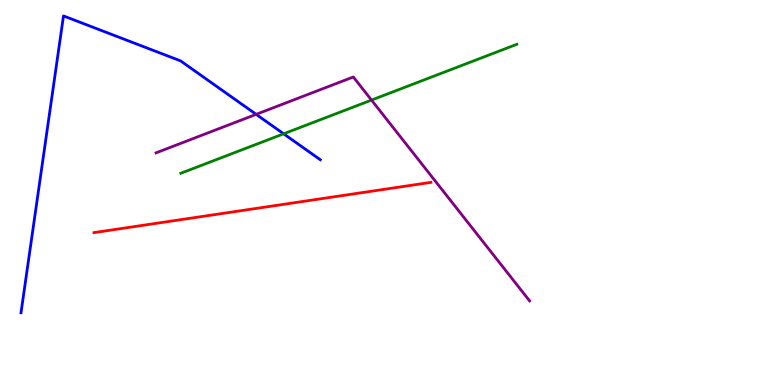[{'lines': ['blue', 'red'], 'intersections': []}, {'lines': ['green', 'red'], 'intersections': []}, {'lines': ['purple', 'red'], 'intersections': []}, {'lines': ['blue', 'green'], 'intersections': [{'x': 3.66, 'y': 6.52}]}, {'lines': ['blue', 'purple'], 'intersections': [{'x': 3.31, 'y': 7.03}]}, {'lines': ['green', 'purple'], 'intersections': [{'x': 4.79, 'y': 7.4}]}]